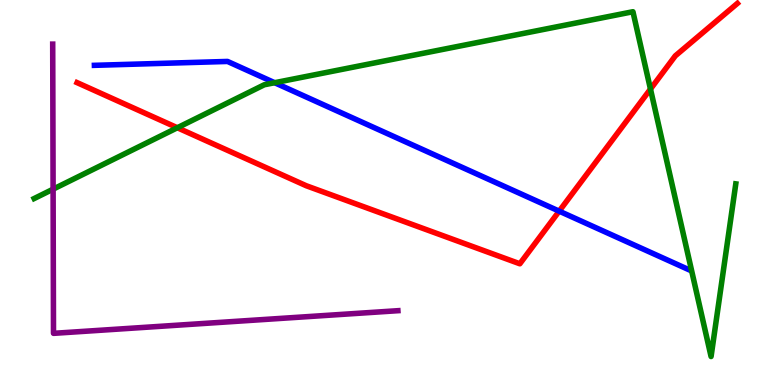[{'lines': ['blue', 'red'], 'intersections': [{'x': 7.22, 'y': 4.52}]}, {'lines': ['green', 'red'], 'intersections': [{'x': 2.29, 'y': 6.68}, {'x': 8.39, 'y': 7.69}]}, {'lines': ['purple', 'red'], 'intersections': []}, {'lines': ['blue', 'green'], 'intersections': [{'x': 3.54, 'y': 7.85}]}, {'lines': ['blue', 'purple'], 'intersections': []}, {'lines': ['green', 'purple'], 'intersections': [{'x': 0.685, 'y': 5.09}]}]